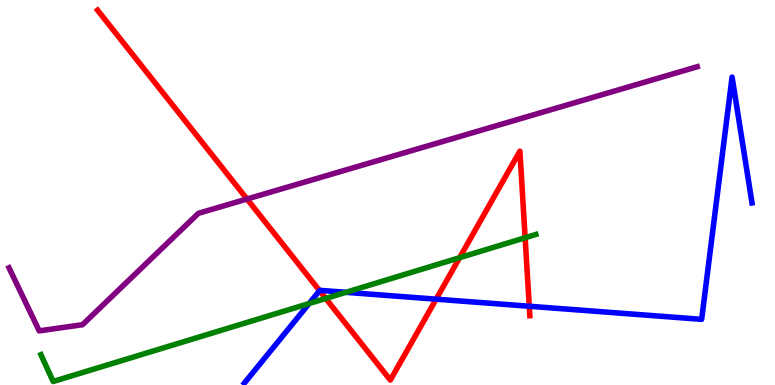[{'lines': ['blue', 'red'], 'intersections': [{'x': 4.12, 'y': 2.45}, {'x': 5.63, 'y': 2.23}, {'x': 6.83, 'y': 2.05}]}, {'lines': ['green', 'red'], 'intersections': [{'x': 4.2, 'y': 2.25}, {'x': 5.93, 'y': 3.31}, {'x': 6.78, 'y': 3.82}]}, {'lines': ['purple', 'red'], 'intersections': [{'x': 3.19, 'y': 4.83}]}, {'lines': ['blue', 'green'], 'intersections': [{'x': 3.99, 'y': 2.12}, {'x': 4.46, 'y': 2.41}]}, {'lines': ['blue', 'purple'], 'intersections': []}, {'lines': ['green', 'purple'], 'intersections': []}]